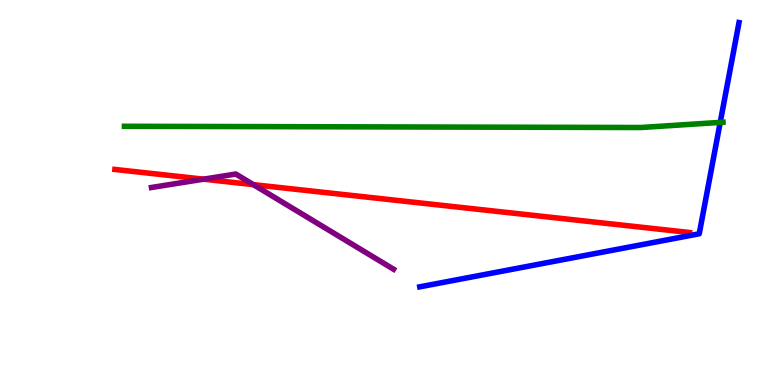[{'lines': ['blue', 'red'], 'intersections': []}, {'lines': ['green', 'red'], 'intersections': []}, {'lines': ['purple', 'red'], 'intersections': [{'x': 2.63, 'y': 5.35}, {'x': 3.27, 'y': 5.2}]}, {'lines': ['blue', 'green'], 'intersections': [{'x': 9.29, 'y': 6.82}]}, {'lines': ['blue', 'purple'], 'intersections': []}, {'lines': ['green', 'purple'], 'intersections': []}]